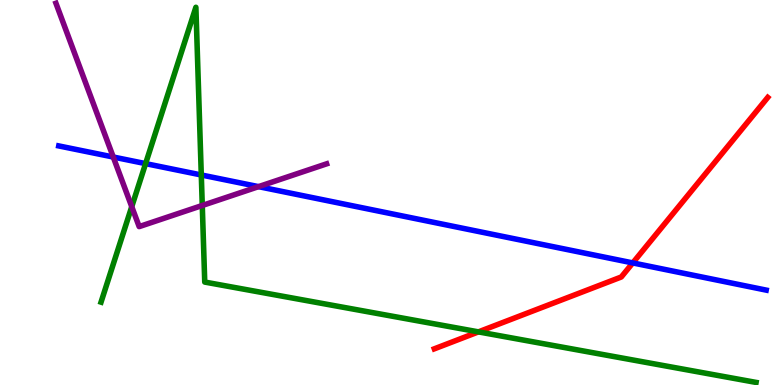[{'lines': ['blue', 'red'], 'intersections': [{'x': 8.16, 'y': 3.17}]}, {'lines': ['green', 'red'], 'intersections': [{'x': 6.17, 'y': 1.38}]}, {'lines': ['purple', 'red'], 'intersections': []}, {'lines': ['blue', 'green'], 'intersections': [{'x': 1.88, 'y': 5.75}, {'x': 2.6, 'y': 5.46}]}, {'lines': ['blue', 'purple'], 'intersections': [{'x': 1.46, 'y': 5.92}, {'x': 3.34, 'y': 5.15}]}, {'lines': ['green', 'purple'], 'intersections': [{'x': 1.7, 'y': 4.63}, {'x': 2.61, 'y': 4.66}]}]